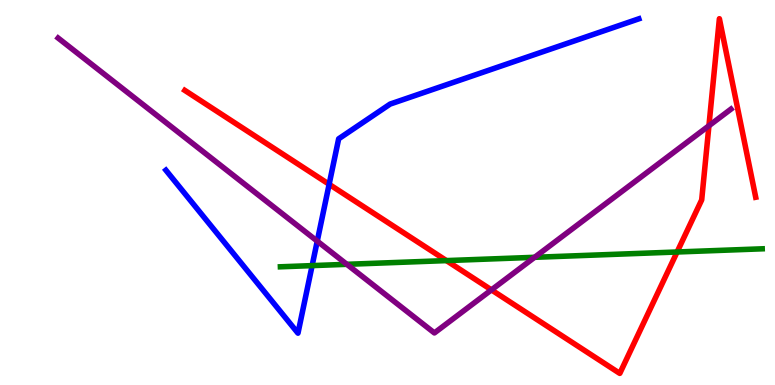[{'lines': ['blue', 'red'], 'intersections': [{'x': 4.25, 'y': 5.21}]}, {'lines': ['green', 'red'], 'intersections': [{'x': 5.76, 'y': 3.23}, {'x': 8.74, 'y': 3.45}]}, {'lines': ['purple', 'red'], 'intersections': [{'x': 6.34, 'y': 2.47}, {'x': 9.15, 'y': 6.73}]}, {'lines': ['blue', 'green'], 'intersections': [{'x': 4.03, 'y': 3.1}]}, {'lines': ['blue', 'purple'], 'intersections': [{'x': 4.09, 'y': 3.74}]}, {'lines': ['green', 'purple'], 'intersections': [{'x': 4.48, 'y': 3.13}, {'x': 6.9, 'y': 3.32}]}]